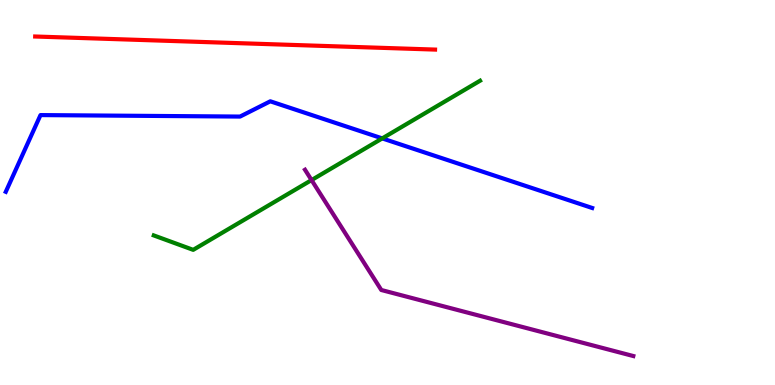[{'lines': ['blue', 'red'], 'intersections': []}, {'lines': ['green', 'red'], 'intersections': []}, {'lines': ['purple', 'red'], 'intersections': []}, {'lines': ['blue', 'green'], 'intersections': [{'x': 4.93, 'y': 6.41}]}, {'lines': ['blue', 'purple'], 'intersections': []}, {'lines': ['green', 'purple'], 'intersections': [{'x': 4.02, 'y': 5.32}]}]